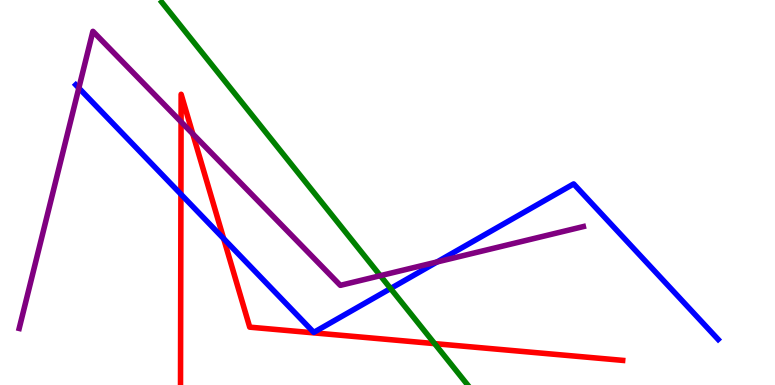[{'lines': ['blue', 'red'], 'intersections': [{'x': 2.33, 'y': 4.96}, {'x': 2.89, 'y': 3.8}]}, {'lines': ['green', 'red'], 'intersections': [{'x': 5.61, 'y': 1.07}]}, {'lines': ['purple', 'red'], 'intersections': [{'x': 2.34, 'y': 6.84}, {'x': 2.49, 'y': 6.52}]}, {'lines': ['blue', 'green'], 'intersections': [{'x': 5.04, 'y': 2.51}]}, {'lines': ['blue', 'purple'], 'intersections': [{'x': 1.02, 'y': 7.71}, {'x': 5.64, 'y': 3.2}]}, {'lines': ['green', 'purple'], 'intersections': [{'x': 4.91, 'y': 2.84}]}]